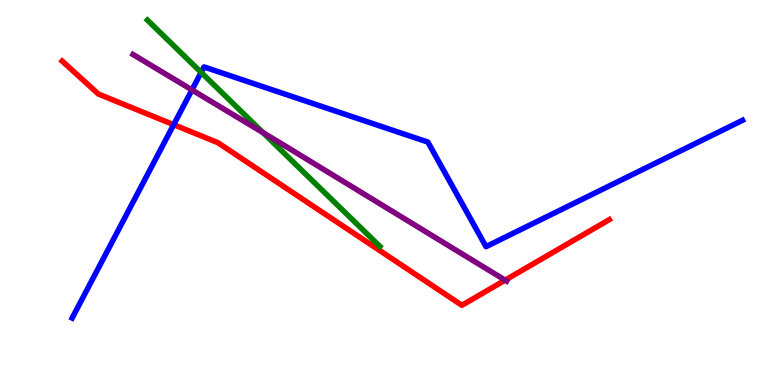[{'lines': ['blue', 'red'], 'intersections': [{'x': 2.24, 'y': 6.76}]}, {'lines': ['green', 'red'], 'intersections': []}, {'lines': ['purple', 'red'], 'intersections': [{'x': 6.52, 'y': 2.72}]}, {'lines': ['blue', 'green'], 'intersections': [{'x': 2.6, 'y': 8.12}]}, {'lines': ['blue', 'purple'], 'intersections': [{'x': 2.48, 'y': 7.66}]}, {'lines': ['green', 'purple'], 'intersections': [{'x': 3.39, 'y': 6.55}]}]